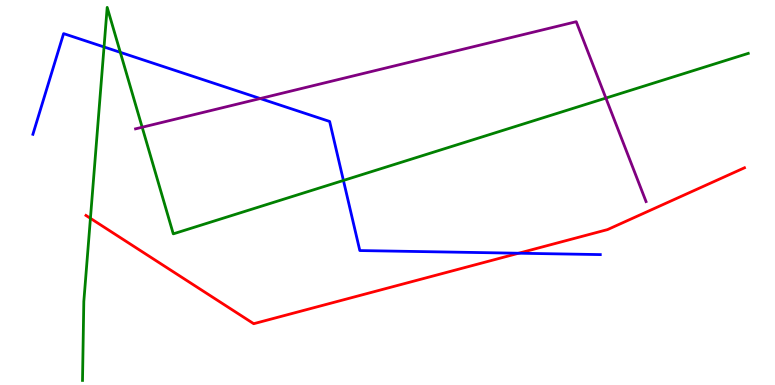[{'lines': ['blue', 'red'], 'intersections': [{'x': 6.69, 'y': 3.42}]}, {'lines': ['green', 'red'], 'intersections': [{'x': 1.17, 'y': 4.33}]}, {'lines': ['purple', 'red'], 'intersections': []}, {'lines': ['blue', 'green'], 'intersections': [{'x': 1.34, 'y': 8.78}, {'x': 1.55, 'y': 8.64}, {'x': 4.43, 'y': 5.31}]}, {'lines': ['blue', 'purple'], 'intersections': [{'x': 3.36, 'y': 7.44}]}, {'lines': ['green', 'purple'], 'intersections': [{'x': 1.83, 'y': 6.7}, {'x': 7.82, 'y': 7.45}]}]